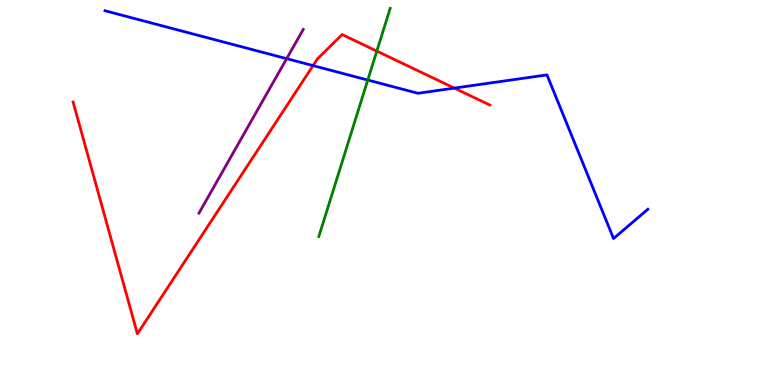[{'lines': ['blue', 'red'], 'intersections': [{'x': 4.04, 'y': 8.3}, {'x': 5.86, 'y': 7.71}]}, {'lines': ['green', 'red'], 'intersections': [{'x': 4.86, 'y': 8.67}]}, {'lines': ['purple', 'red'], 'intersections': []}, {'lines': ['blue', 'green'], 'intersections': [{'x': 4.75, 'y': 7.92}]}, {'lines': ['blue', 'purple'], 'intersections': [{'x': 3.7, 'y': 8.48}]}, {'lines': ['green', 'purple'], 'intersections': []}]